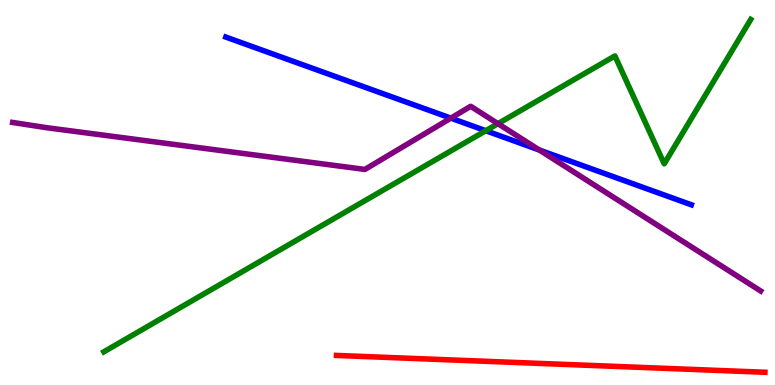[{'lines': ['blue', 'red'], 'intersections': []}, {'lines': ['green', 'red'], 'intersections': []}, {'lines': ['purple', 'red'], 'intersections': []}, {'lines': ['blue', 'green'], 'intersections': [{'x': 6.27, 'y': 6.6}]}, {'lines': ['blue', 'purple'], 'intersections': [{'x': 5.82, 'y': 6.93}, {'x': 6.96, 'y': 6.1}]}, {'lines': ['green', 'purple'], 'intersections': [{'x': 6.43, 'y': 6.79}]}]